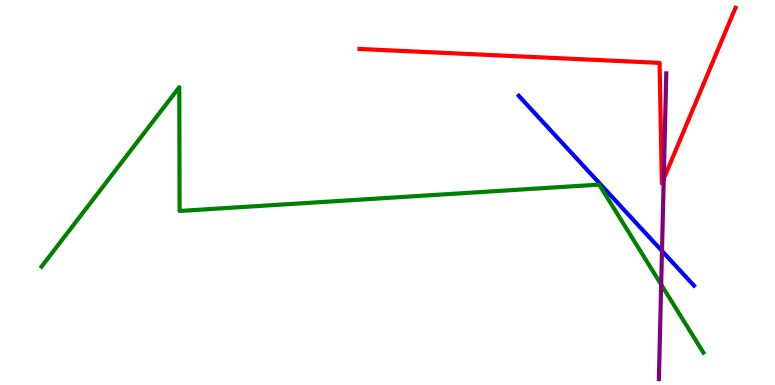[{'lines': ['blue', 'red'], 'intersections': []}, {'lines': ['green', 'red'], 'intersections': []}, {'lines': ['purple', 'red'], 'intersections': [{'x': 8.56, 'y': 5.35}]}, {'lines': ['blue', 'green'], 'intersections': []}, {'lines': ['blue', 'purple'], 'intersections': [{'x': 8.54, 'y': 3.48}]}, {'lines': ['green', 'purple'], 'intersections': [{'x': 8.53, 'y': 2.61}]}]